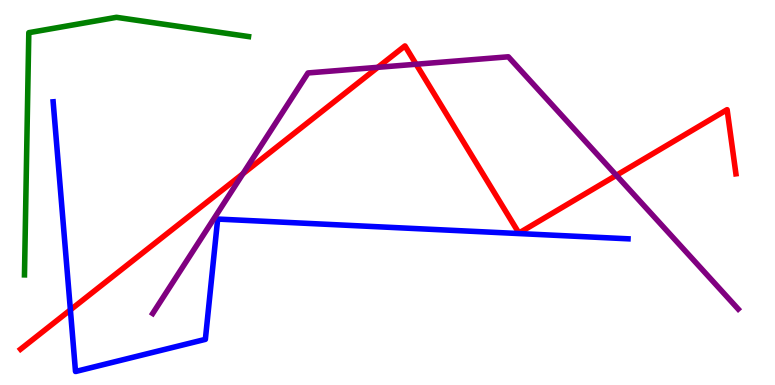[{'lines': ['blue', 'red'], 'intersections': [{'x': 0.908, 'y': 1.95}]}, {'lines': ['green', 'red'], 'intersections': []}, {'lines': ['purple', 'red'], 'intersections': [{'x': 3.13, 'y': 5.49}, {'x': 4.88, 'y': 8.25}, {'x': 5.37, 'y': 8.33}, {'x': 7.95, 'y': 5.45}]}, {'lines': ['blue', 'green'], 'intersections': []}, {'lines': ['blue', 'purple'], 'intersections': []}, {'lines': ['green', 'purple'], 'intersections': []}]